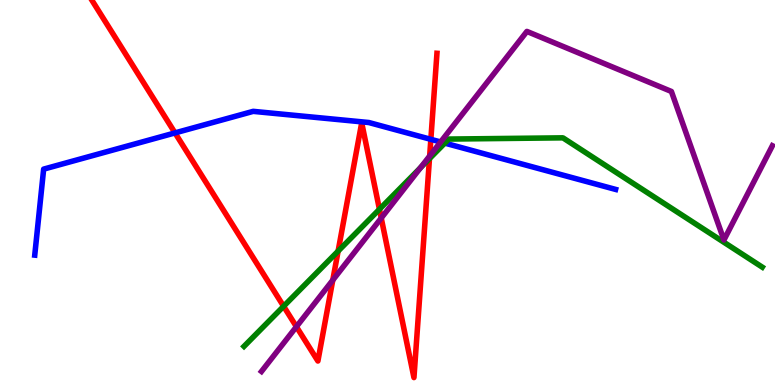[{'lines': ['blue', 'red'], 'intersections': [{'x': 2.26, 'y': 6.55}, {'x': 5.56, 'y': 6.38}]}, {'lines': ['green', 'red'], 'intersections': [{'x': 3.66, 'y': 2.04}, {'x': 4.36, 'y': 3.48}, {'x': 4.9, 'y': 4.56}, {'x': 5.54, 'y': 5.88}]}, {'lines': ['purple', 'red'], 'intersections': [{'x': 3.82, 'y': 1.51}, {'x': 4.29, 'y': 2.72}, {'x': 4.92, 'y': 4.34}, {'x': 5.54, 'y': 5.95}]}, {'lines': ['blue', 'green'], 'intersections': [{'x': 5.74, 'y': 6.28}]}, {'lines': ['blue', 'purple'], 'intersections': [{'x': 5.69, 'y': 6.31}]}, {'lines': ['green', 'purple'], 'intersections': [{'x': 5.43, 'y': 5.65}]}]